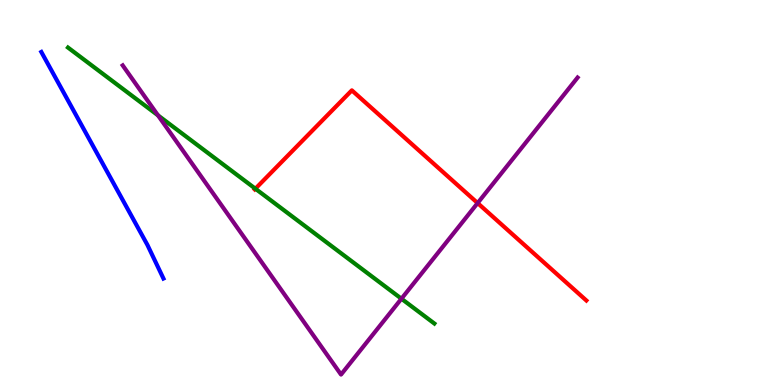[{'lines': ['blue', 'red'], 'intersections': []}, {'lines': ['green', 'red'], 'intersections': [{'x': 3.3, 'y': 5.1}]}, {'lines': ['purple', 'red'], 'intersections': [{'x': 6.16, 'y': 4.73}]}, {'lines': ['blue', 'green'], 'intersections': []}, {'lines': ['blue', 'purple'], 'intersections': []}, {'lines': ['green', 'purple'], 'intersections': [{'x': 2.04, 'y': 7.0}, {'x': 5.18, 'y': 2.24}]}]